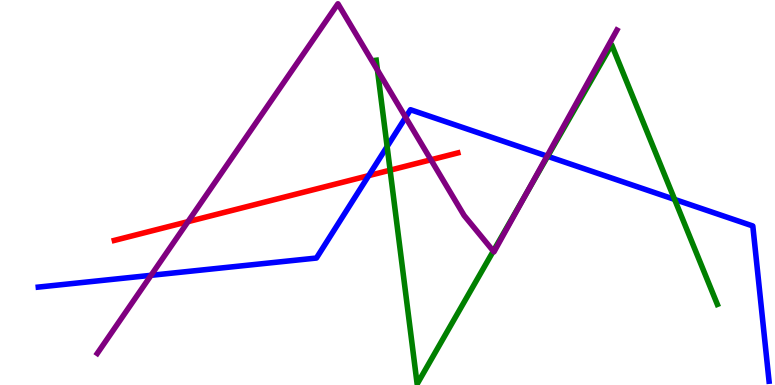[{'lines': ['blue', 'red'], 'intersections': [{'x': 4.76, 'y': 5.44}]}, {'lines': ['green', 'red'], 'intersections': [{'x': 5.03, 'y': 5.58}]}, {'lines': ['purple', 'red'], 'intersections': [{'x': 2.43, 'y': 4.24}, {'x': 5.56, 'y': 5.85}]}, {'lines': ['blue', 'green'], 'intersections': [{'x': 5.0, 'y': 6.19}, {'x': 7.07, 'y': 5.94}, {'x': 8.7, 'y': 4.82}]}, {'lines': ['blue', 'purple'], 'intersections': [{'x': 1.95, 'y': 2.85}, {'x': 5.23, 'y': 6.95}, {'x': 7.06, 'y': 5.95}]}, {'lines': ['green', 'purple'], 'intersections': [{'x': 4.87, 'y': 8.18}, {'x': 6.37, 'y': 3.48}, {'x': 6.79, 'y': 4.95}]}]